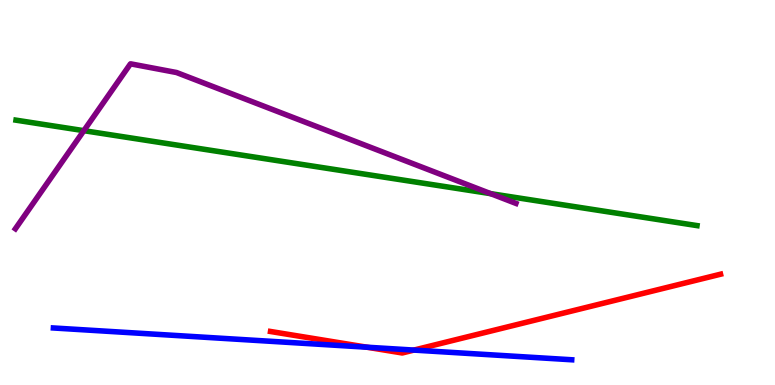[{'lines': ['blue', 'red'], 'intersections': [{'x': 4.73, 'y': 0.982}, {'x': 5.34, 'y': 0.907}]}, {'lines': ['green', 'red'], 'intersections': []}, {'lines': ['purple', 'red'], 'intersections': []}, {'lines': ['blue', 'green'], 'intersections': []}, {'lines': ['blue', 'purple'], 'intersections': []}, {'lines': ['green', 'purple'], 'intersections': [{'x': 1.08, 'y': 6.61}, {'x': 6.33, 'y': 4.97}]}]